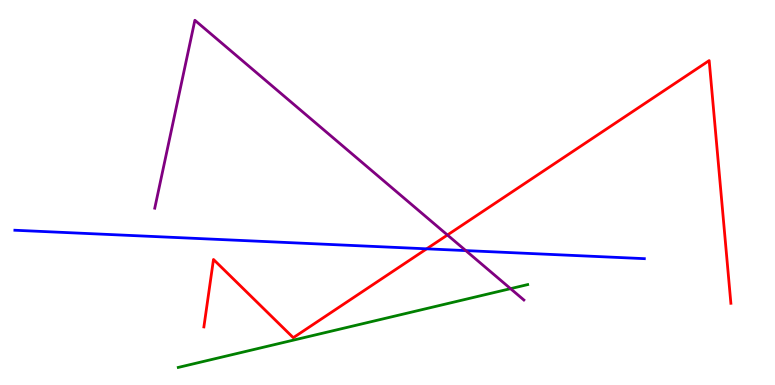[{'lines': ['blue', 'red'], 'intersections': [{'x': 5.51, 'y': 3.54}]}, {'lines': ['green', 'red'], 'intersections': []}, {'lines': ['purple', 'red'], 'intersections': [{'x': 5.77, 'y': 3.9}]}, {'lines': ['blue', 'green'], 'intersections': []}, {'lines': ['blue', 'purple'], 'intersections': [{'x': 6.01, 'y': 3.49}]}, {'lines': ['green', 'purple'], 'intersections': [{'x': 6.59, 'y': 2.5}]}]